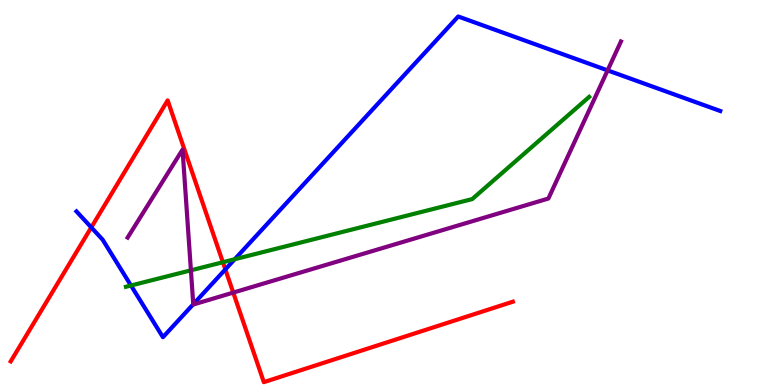[{'lines': ['blue', 'red'], 'intersections': [{'x': 1.18, 'y': 4.09}, {'x': 2.91, 'y': 3.0}]}, {'lines': ['green', 'red'], 'intersections': [{'x': 2.88, 'y': 3.19}]}, {'lines': ['purple', 'red'], 'intersections': [{'x': 3.01, 'y': 2.4}]}, {'lines': ['blue', 'green'], 'intersections': [{'x': 1.69, 'y': 2.58}, {'x': 3.03, 'y': 3.27}]}, {'lines': ['blue', 'purple'], 'intersections': [{'x': 2.49, 'y': 2.1}, {'x': 7.84, 'y': 8.17}]}, {'lines': ['green', 'purple'], 'intersections': [{'x': 2.46, 'y': 2.98}]}]